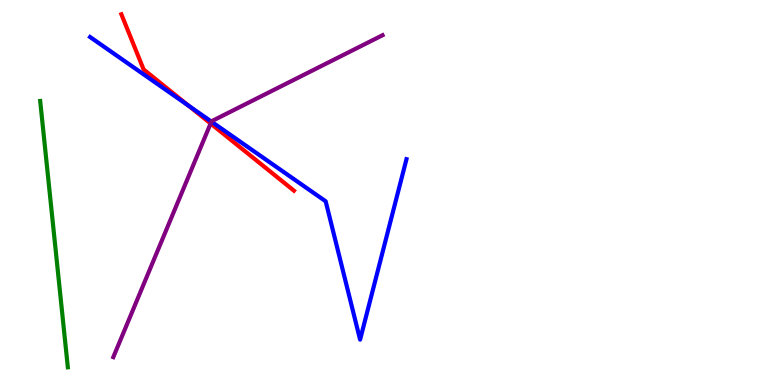[{'lines': ['blue', 'red'], 'intersections': [{'x': 2.43, 'y': 7.26}]}, {'lines': ['green', 'red'], 'intersections': []}, {'lines': ['purple', 'red'], 'intersections': [{'x': 2.72, 'y': 6.79}]}, {'lines': ['blue', 'green'], 'intersections': []}, {'lines': ['blue', 'purple'], 'intersections': [{'x': 2.73, 'y': 6.84}]}, {'lines': ['green', 'purple'], 'intersections': []}]